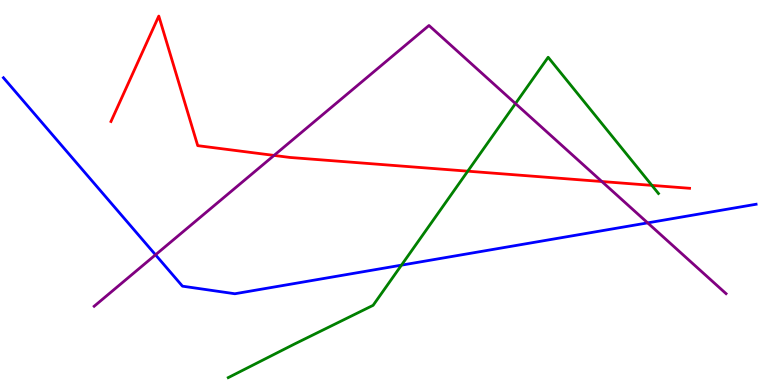[{'lines': ['blue', 'red'], 'intersections': []}, {'lines': ['green', 'red'], 'intersections': [{'x': 6.04, 'y': 5.55}, {'x': 8.41, 'y': 5.18}]}, {'lines': ['purple', 'red'], 'intersections': [{'x': 3.54, 'y': 5.96}, {'x': 7.77, 'y': 5.29}]}, {'lines': ['blue', 'green'], 'intersections': [{'x': 5.18, 'y': 3.11}]}, {'lines': ['blue', 'purple'], 'intersections': [{'x': 2.01, 'y': 3.38}, {'x': 8.36, 'y': 4.21}]}, {'lines': ['green', 'purple'], 'intersections': [{'x': 6.65, 'y': 7.31}]}]